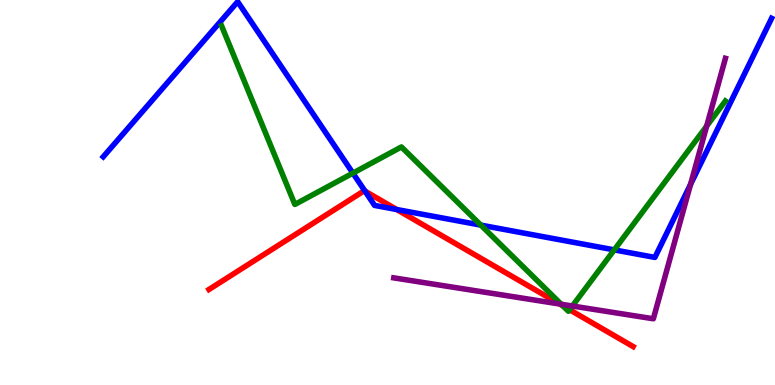[{'lines': ['blue', 'red'], 'intersections': [{'x': 4.71, 'y': 5.04}, {'x': 5.12, 'y': 4.56}]}, {'lines': ['green', 'red'], 'intersections': [{'x': 7.26, 'y': 2.06}, {'x': 7.35, 'y': 1.96}]}, {'lines': ['purple', 'red'], 'intersections': [{'x': 7.22, 'y': 2.1}]}, {'lines': ['blue', 'green'], 'intersections': [{'x': 4.55, 'y': 5.5}, {'x': 6.2, 'y': 4.15}, {'x': 7.93, 'y': 3.51}]}, {'lines': ['blue', 'purple'], 'intersections': [{'x': 8.91, 'y': 5.21}]}, {'lines': ['green', 'purple'], 'intersections': [{'x': 7.24, 'y': 2.1}, {'x': 7.39, 'y': 2.05}, {'x': 9.12, 'y': 6.73}]}]